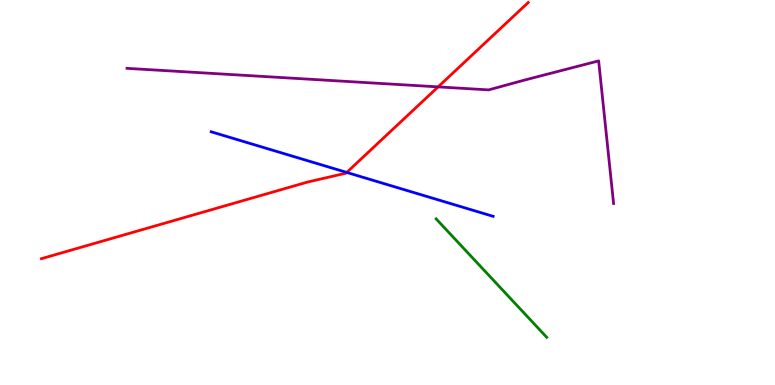[{'lines': ['blue', 'red'], 'intersections': [{'x': 4.47, 'y': 5.52}]}, {'lines': ['green', 'red'], 'intersections': []}, {'lines': ['purple', 'red'], 'intersections': [{'x': 5.65, 'y': 7.74}]}, {'lines': ['blue', 'green'], 'intersections': []}, {'lines': ['blue', 'purple'], 'intersections': []}, {'lines': ['green', 'purple'], 'intersections': []}]